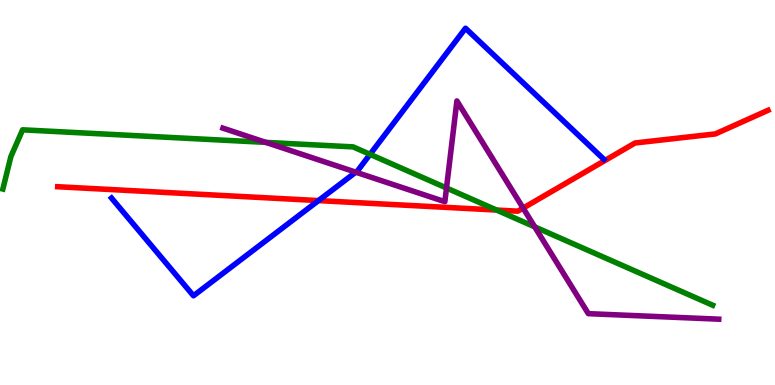[{'lines': ['blue', 'red'], 'intersections': [{'x': 4.11, 'y': 4.79}]}, {'lines': ['green', 'red'], 'intersections': [{'x': 6.41, 'y': 4.54}]}, {'lines': ['purple', 'red'], 'intersections': [{'x': 6.75, 'y': 4.59}]}, {'lines': ['blue', 'green'], 'intersections': [{'x': 4.77, 'y': 5.99}]}, {'lines': ['blue', 'purple'], 'intersections': [{'x': 4.59, 'y': 5.53}]}, {'lines': ['green', 'purple'], 'intersections': [{'x': 3.43, 'y': 6.3}, {'x': 5.76, 'y': 5.12}, {'x': 6.9, 'y': 4.11}]}]